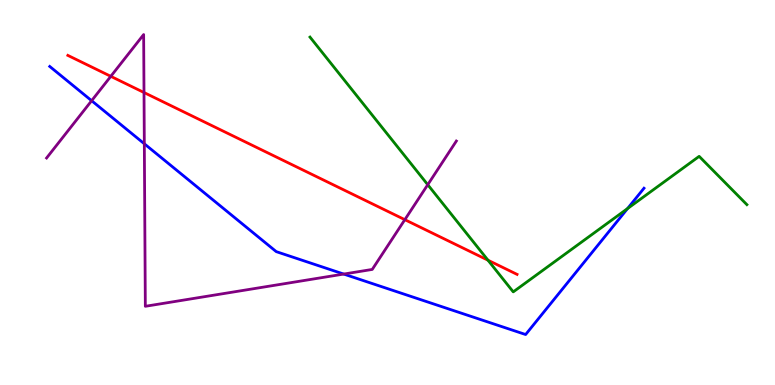[{'lines': ['blue', 'red'], 'intersections': []}, {'lines': ['green', 'red'], 'intersections': [{'x': 6.3, 'y': 3.24}]}, {'lines': ['purple', 'red'], 'intersections': [{'x': 1.43, 'y': 8.02}, {'x': 1.86, 'y': 7.6}, {'x': 5.22, 'y': 4.29}]}, {'lines': ['blue', 'green'], 'intersections': [{'x': 8.1, 'y': 4.58}]}, {'lines': ['blue', 'purple'], 'intersections': [{'x': 1.18, 'y': 7.38}, {'x': 1.86, 'y': 6.27}, {'x': 4.44, 'y': 2.88}]}, {'lines': ['green', 'purple'], 'intersections': [{'x': 5.52, 'y': 5.2}]}]